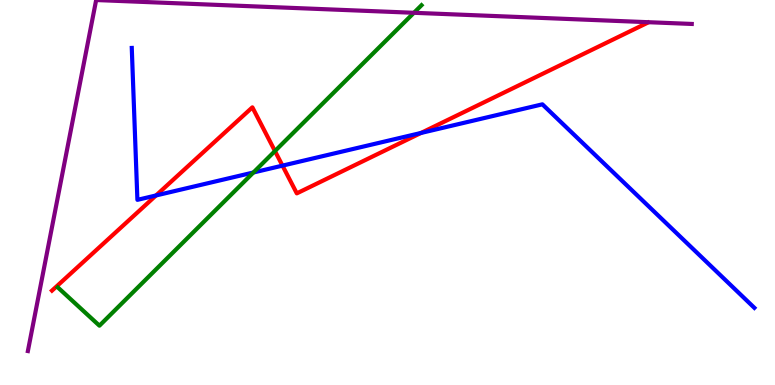[{'lines': ['blue', 'red'], 'intersections': [{'x': 2.01, 'y': 4.92}, {'x': 3.64, 'y': 5.7}, {'x': 5.43, 'y': 6.55}]}, {'lines': ['green', 'red'], 'intersections': [{'x': 3.55, 'y': 6.08}]}, {'lines': ['purple', 'red'], 'intersections': []}, {'lines': ['blue', 'green'], 'intersections': [{'x': 3.27, 'y': 5.52}]}, {'lines': ['blue', 'purple'], 'intersections': []}, {'lines': ['green', 'purple'], 'intersections': [{'x': 5.34, 'y': 9.67}]}]